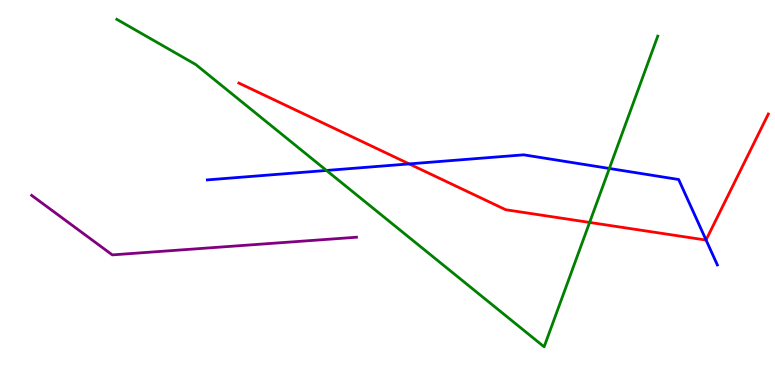[{'lines': ['blue', 'red'], 'intersections': [{'x': 5.28, 'y': 5.74}, {'x': 9.11, 'y': 3.77}]}, {'lines': ['green', 'red'], 'intersections': [{'x': 7.61, 'y': 4.22}]}, {'lines': ['purple', 'red'], 'intersections': []}, {'lines': ['blue', 'green'], 'intersections': [{'x': 4.21, 'y': 5.57}, {'x': 7.86, 'y': 5.62}]}, {'lines': ['blue', 'purple'], 'intersections': []}, {'lines': ['green', 'purple'], 'intersections': []}]